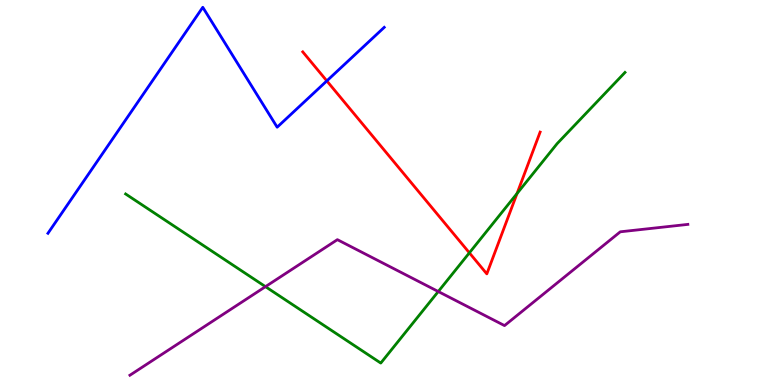[{'lines': ['blue', 'red'], 'intersections': [{'x': 4.22, 'y': 7.9}]}, {'lines': ['green', 'red'], 'intersections': [{'x': 6.06, 'y': 3.43}, {'x': 6.67, 'y': 4.97}]}, {'lines': ['purple', 'red'], 'intersections': []}, {'lines': ['blue', 'green'], 'intersections': []}, {'lines': ['blue', 'purple'], 'intersections': []}, {'lines': ['green', 'purple'], 'intersections': [{'x': 3.43, 'y': 2.55}, {'x': 5.66, 'y': 2.43}]}]